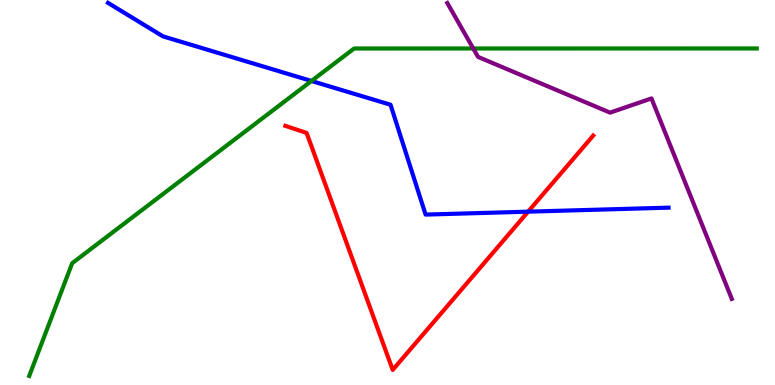[{'lines': ['blue', 'red'], 'intersections': [{'x': 6.81, 'y': 4.5}]}, {'lines': ['green', 'red'], 'intersections': []}, {'lines': ['purple', 'red'], 'intersections': []}, {'lines': ['blue', 'green'], 'intersections': [{'x': 4.02, 'y': 7.9}]}, {'lines': ['blue', 'purple'], 'intersections': []}, {'lines': ['green', 'purple'], 'intersections': [{'x': 6.11, 'y': 8.74}]}]